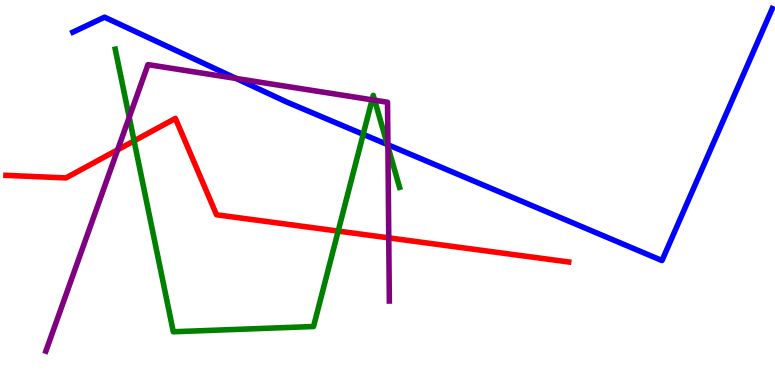[{'lines': ['blue', 'red'], 'intersections': []}, {'lines': ['green', 'red'], 'intersections': [{'x': 1.73, 'y': 6.34}, {'x': 4.36, 'y': 4.0}]}, {'lines': ['purple', 'red'], 'intersections': [{'x': 1.52, 'y': 6.11}, {'x': 5.02, 'y': 3.82}]}, {'lines': ['blue', 'green'], 'intersections': [{'x': 4.69, 'y': 6.51}, {'x': 5.0, 'y': 6.25}]}, {'lines': ['blue', 'purple'], 'intersections': [{'x': 3.05, 'y': 7.96}, {'x': 5.01, 'y': 6.24}]}, {'lines': ['green', 'purple'], 'intersections': [{'x': 1.67, 'y': 6.95}, {'x': 4.8, 'y': 7.41}, {'x': 4.83, 'y': 7.4}, {'x': 5.01, 'y': 6.19}]}]